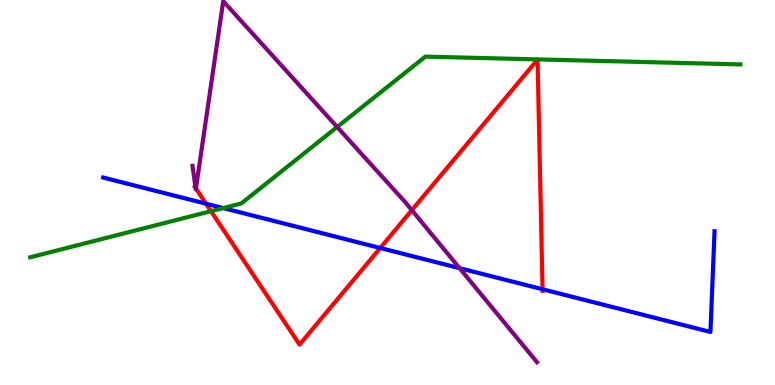[{'lines': ['blue', 'red'], 'intersections': [{'x': 2.66, 'y': 4.71}, {'x': 4.91, 'y': 3.56}, {'x': 7.0, 'y': 2.49}]}, {'lines': ['green', 'red'], 'intersections': [{'x': 2.72, 'y': 4.51}]}, {'lines': ['purple', 'red'], 'intersections': [{'x': 2.52, 'y': 5.12}, {'x': 2.53, 'y': 5.1}, {'x': 5.31, 'y': 4.54}]}, {'lines': ['blue', 'green'], 'intersections': [{'x': 2.88, 'y': 4.6}]}, {'lines': ['blue', 'purple'], 'intersections': [{'x': 5.93, 'y': 3.03}]}, {'lines': ['green', 'purple'], 'intersections': [{'x': 4.35, 'y': 6.7}]}]